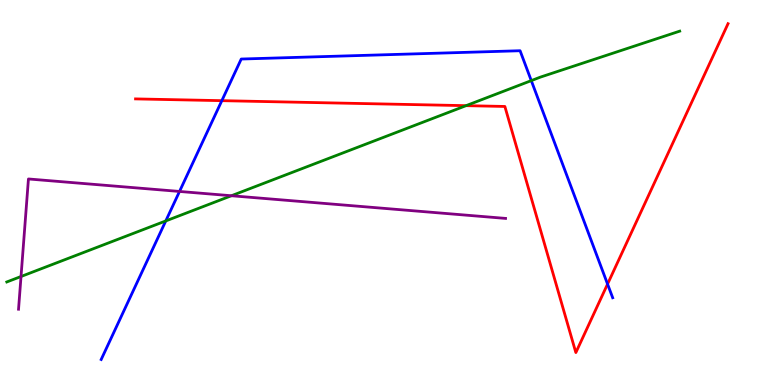[{'lines': ['blue', 'red'], 'intersections': [{'x': 2.86, 'y': 7.39}, {'x': 7.84, 'y': 2.62}]}, {'lines': ['green', 'red'], 'intersections': [{'x': 6.01, 'y': 7.26}]}, {'lines': ['purple', 'red'], 'intersections': []}, {'lines': ['blue', 'green'], 'intersections': [{'x': 2.14, 'y': 4.26}, {'x': 6.86, 'y': 7.91}]}, {'lines': ['blue', 'purple'], 'intersections': [{'x': 2.32, 'y': 5.03}]}, {'lines': ['green', 'purple'], 'intersections': [{'x': 0.271, 'y': 2.82}, {'x': 2.99, 'y': 4.92}]}]